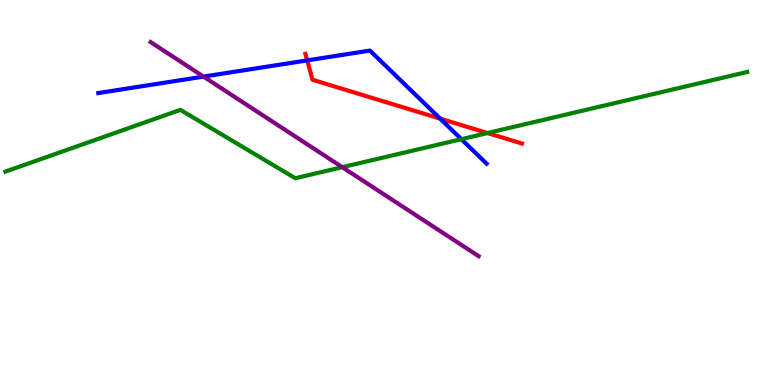[{'lines': ['blue', 'red'], 'intersections': [{'x': 3.96, 'y': 8.43}, {'x': 5.68, 'y': 6.92}]}, {'lines': ['green', 'red'], 'intersections': [{'x': 6.29, 'y': 6.54}]}, {'lines': ['purple', 'red'], 'intersections': []}, {'lines': ['blue', 'green'], 'intersections': [{'x': 5.95, 'y': 6.38}]}, {'lines': ['blue', 'purple'], 'intersections': [{'x': 2.63, 'y': 8.01}]}, {'lines': ['green', 'purple'], 'intersections': [{'x': 4.42, 'y': 5.66}]}]